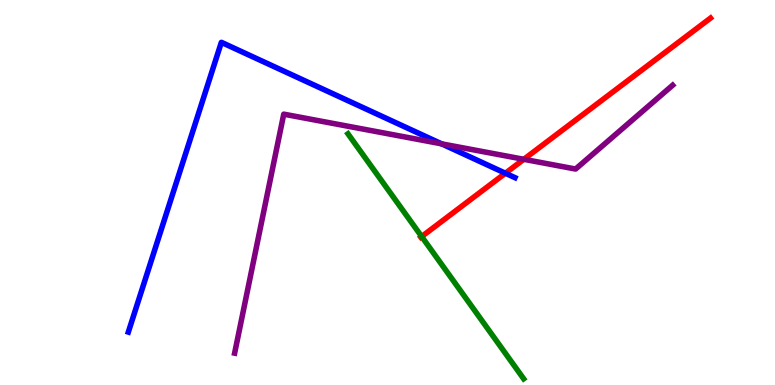[{'lines': ['blue', 'red'], 'intersections': [{'x': 6.52, 'y': 5.5}]}, {'lines': ['green', 'red'], 'intersections': [{'x': 5.44, 'y': 3.86}]}, {'lines': ['purple', 'red'], 'intersections': [{'x': 6.76, 'y': 5.86}]}, {'lines': ['blue', 'green'], 'intersections': []}, {'lines': ['blue', 'purple'], 'intersections': [{'x': 5.7, 'y': 6.26}]}, {'lines': ['green', 'purple'], 'intersections': []}]